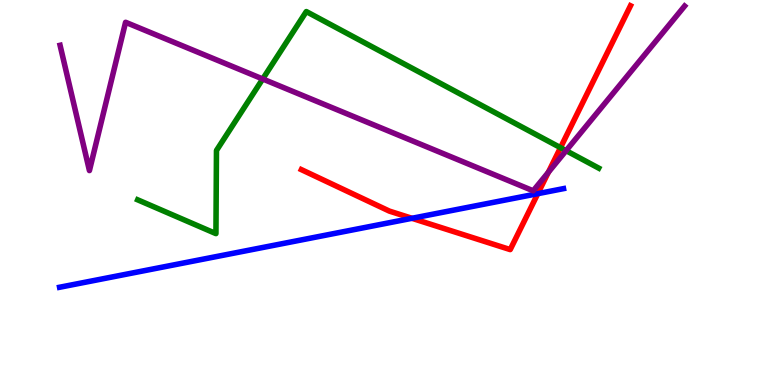[{'lines': ['blue', 'red'], 'intersections': [{'x': 5.32, 'y': 4.33}, {'x': 6.94, 'y': 4.97}]}, {'lines': ['green', 'red'], 'intersections': [{'x': 7.23, 'y': 6.16}]}, {'lines': ['purple', 'red'], 'intersections': [{'x': 7.08, 'y': 5.52}]}, {'lines': ['blue', 'green'], 'intersections': []}, {'lines': ['blue', 'purple'], 'intersections': []}, {'lines': ['green', 'purple'], 'intersections': [{'x': 3.39, 'y': 7.95}, {'x': 7.3, 'y': 6.09}]}]